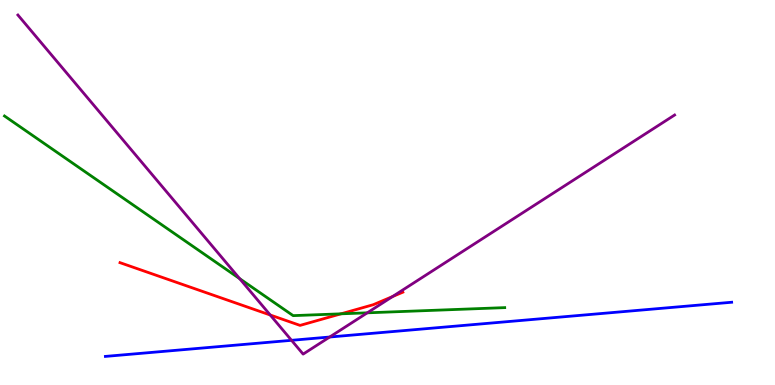[{'lines': ['blue', 'red'], 'intersections': []}, {'lines': ['green', 'red'], 'intersections': [{'x': 4.4, 'y': 1.85}]}, {'lines': ['purple', 'red'], 'intersections': [{'x': 3.49, 'y': 1.82}, {'x': 5.07, 'y': 2.3}]}, {'lines': ['blue', 'green'], 'intersections': []}, {'lines': ['blue', 'purple'], 'intersections': [{'x': 3.76, 'y': 1.16}, {'x': 4.25, 'y': 1.25}]}, {'lines': ['green', 'purple'], 'intersections': [{'x': 3.09, 'y': 2.76}, {'x': 4.74, 'y': 1.87}]}]